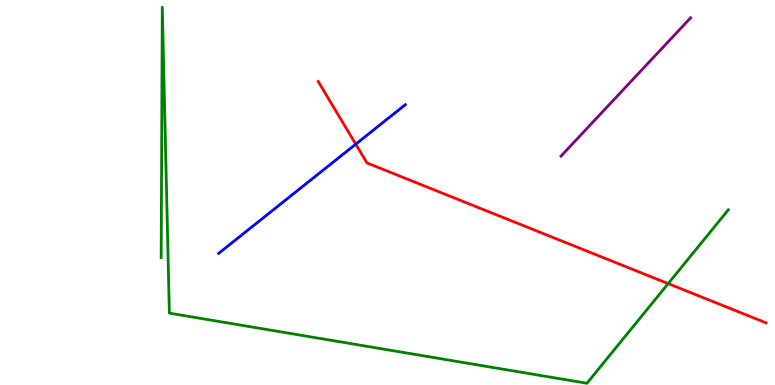[{'lines': ['blue', 'red'], 'intersections': [{'x': 4.59, 'y': 6.26}]}, {'lines': ['green', 'red'], 'intersections': [{'x': 8.62, 'y': 2.63}]}, {'lines': ['purple', 'red'], 'intersections': []}, {'lines': ['blue', 'green'], 'intersections': []}, {'lines': ['blue', 'purple'], 'intersections': []}, {'lines': ['green', 'purple'], 'intersections': []}]